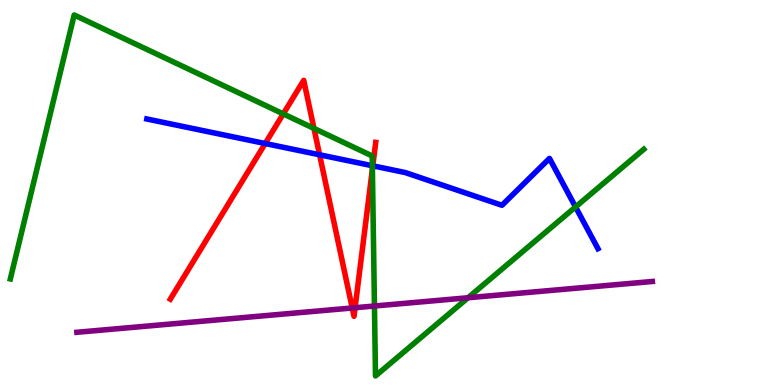[{'lines': ['blue', 'red'], 'intersections': [{'x': 3.42, 'y': 6.27}, {'x': 4.12, 'y': 5.98}, {'x': 4.81, 'y': 5.69}]}, {'lines': ['green', 'red'], 'intersections': [{'x': 3.66, 'y': 7.04}, {'x': 4.05, 'y': 6.66}, {'x': 4.81, 'y': 5.61}]}, {'lines': ['purple', 'red'], 'intersections': [{'x': 4.54, 'y': 2.0}, {'x': 4.58, 'y': 2.01}]}, {'lines': ['blue', 'green'], 'intersections': [{'x': 4.8, 'y': 5.7}, {'x': 7.43, 'y': 4.62}]}, {'lines': ['blue', 'purple'], 'intersections': []}, {'lines': ['green', 'purple'], 'intersections': [{'x': 4.83, 'y': 2.05}, {'x': 6.04, 'y': 2.27}]}]